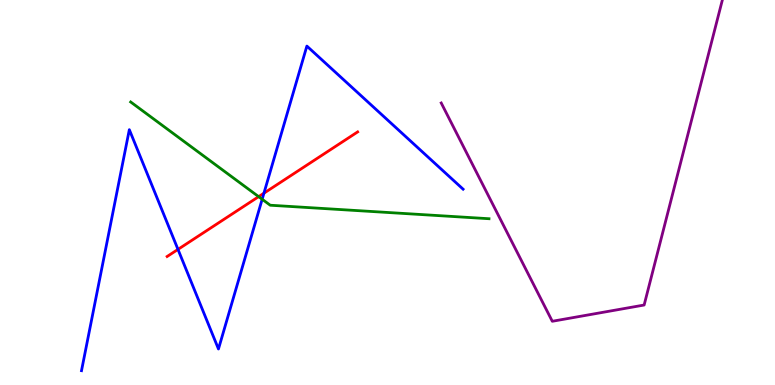[{'lines': ['blue', 'red'], 'intersections': [{'x': 2.3, 'y': 3.52}, {'x': 3.41, 'y': 4.98}]}, {'lines': ['green', 'red'], 'intersections': [{'x': 3.34, 'y': 4.89}]}, {'lines': ['purple', 'red'], 'intersections': []}, {'lines': ['blue', 'green'], 'intersections': [{'x': 3.38, 'y': 4.82}]}, {'lines': ['blue', 'purple'], 'intersections': []}, {'lines': ['green', 'purple'], 'intersections': []}]